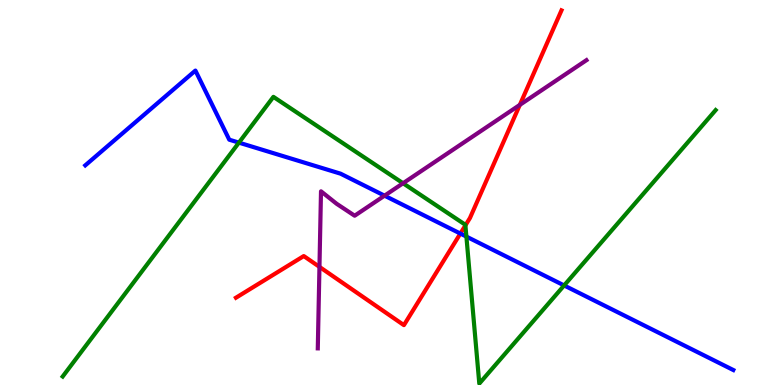[{'lines': ['blue', 'red'], 'intersections': [{'x': 5.94, 'y': 3.93}]}, {'lines': ['green', 'red'], 'intersections': [{'x': 6.01, 'y': 4.15}]}, {'lines': ['purple', 'red'], 'intersections': [{'x': 4.12, 'y': 3.07}, {'x': 6.71, 'y': 7.28}]}, {'lines': ['blue', 'green'], 'intersections': [{'x': 3.08, 'y': 6.3}, {'x': 6.02, 'y': 3.85}, {'x': 7.28, 'y': 2.59}]}, {'lines': ['blue', 'purple'], 'intersections': [{'x': 4.96, 'y': 4.92}]}, {'lines': ['green', 'purple'], 'intersections': [{'x': 5.2, 'y': 5.24}]}]